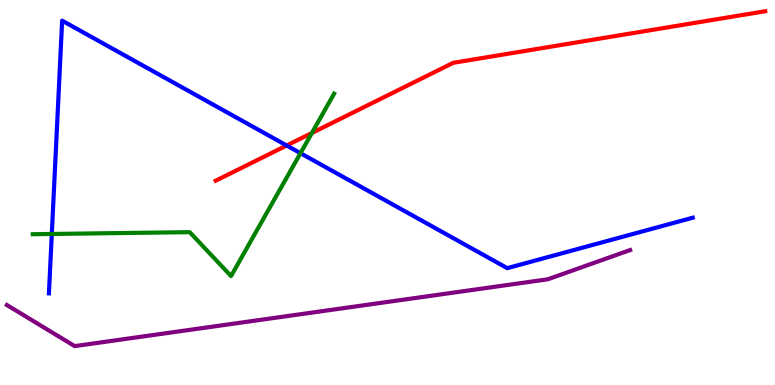[{'lines': ['blue', 'red'], 'intersections': [{'x': 3.7, 'y': 6.22}]}, {'lines': ['green', 'red'], 'intersections': [{'x': 4.02, 'y': 6.55}]}, {'lines': ['purple', 'red'], 'intersections': []}, {'lines': ['blue', 'green'], 'intersections': [{'x': 0.668, 'y': 3.92}, {'x': 3.88, 'y': 6.02}]}, {'lines': ['blue', 'purple'], 'intersections': []}, {'lines': ['green', 'purple'], 'intersections': []}]